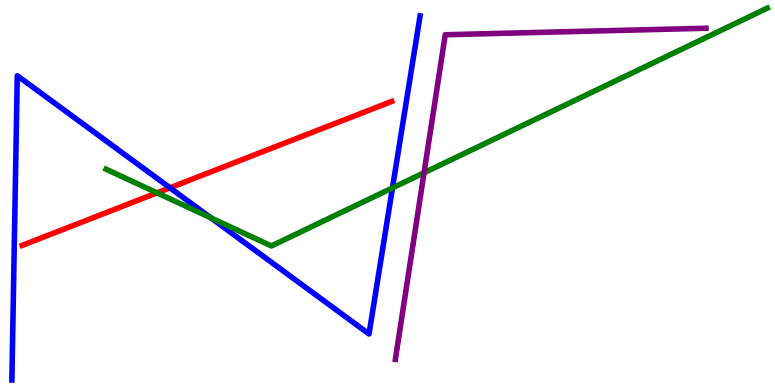[{'lines': ['blue', 'red'], 'intersections': [{'x': 2.19, 'y': 5.12}]}, {'lines': ['green', 'red'], 'intersections': [{'x': 2.03, 'y': 4.99}]}, {'lines': ['purple', 'red'], 'intersections': []}, {'lines': ['blue', 'green'], 'intersections': [{'x': 2.72, 'y': 4.34}, {'x': 5.06, 'y': 5.12}]}, {'lines': ['blue', 'purple'], 'intersections': []}, {'lines': ['green', 'purple'], 'intersections': [{'x': 5.47, 'y': 5.51}]}]